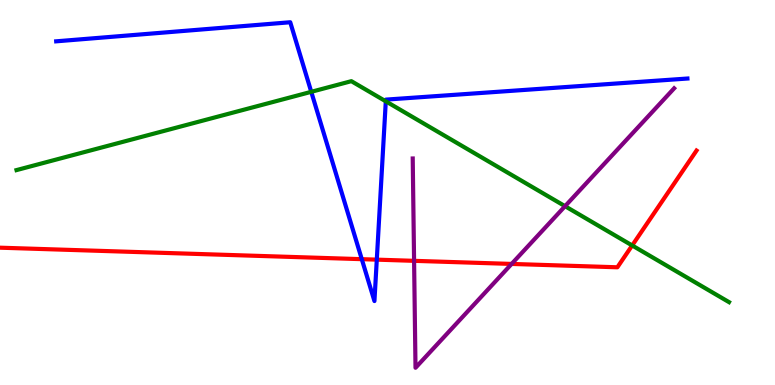[{'lines': ['blue', 'red'], 'intersections': [{'x': 4.67, 'y': 3.27}, {'x': 4.86, 'y': 3.26}]}, {'lines': ['green', 'red'], 'intersections': [{'x': 8.16, 'y': 3.62}]}, {'lines': ['purple', 'red'], 'intersections': [{'x': 5.34, 'y': 3.23}, {'x': 6.6, 'y': 3.14}]}, {'lines': ['blue', 'green'], 'intersections': [{'x': 4.02, 'y': 7.62}, {'x': 4.98, 'y': 7.37}]}, {'lines': ['blue', 'purple'], 'intersections': []}, {'lines': ['green', 'purple'], 'intersections': [{'x': 7.29, 'y': 4.64}]}]